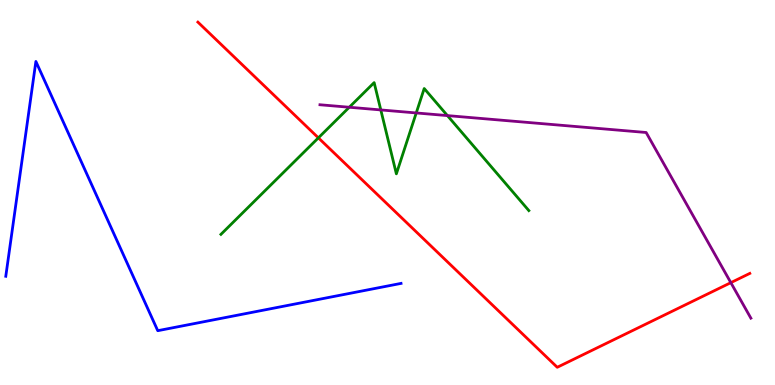[{'lines': ['blue', 'red'], 'intersections': []}, {'lines': ['green', 'red'], 'intersections': [{'x': 4.11, 'y': 6.42}]}, {'lines': ['purple', 'red'], 'intersections': [{'x': 9.43, 'y': 2.66}]}, {'lines': ['blue', 'green'], 'intersections': []}, {'lines': ['blue', 'purple'], 'intersections': []}, {'lines': ['green', 'purple'], 'intersections': [{'x': 4.51, 'y': 7.21}, {'x': 4.91, 'y': 7.14}, {'x': 5.37, 'y': 7.07}, {'x': 5.77, 'y': 7.0}]}]